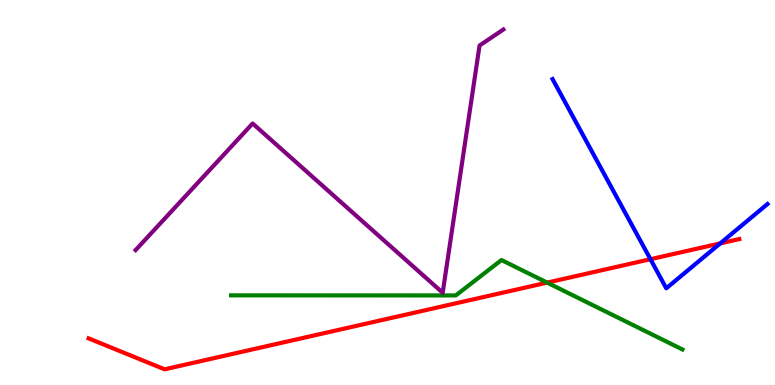[{'lines': ['blue', 'red'], 'intersections': [{'x': 8.39, 'y': 3.27}, {'x': 9.29, 'y': 3.68}]}, {'lines': ['green', 'red'], 'intersections': [{'x': 7.06, 'y': 2.66}]}, {'lines': ['purple', 'red'], 'intersections': []}, {'lines': ['blue', 'green'], 'intersections': []}, {'lines': ['blue', 'purple'], 'intersections': []}, {'lines': ['green', 'purple'], 'intersections': []}]